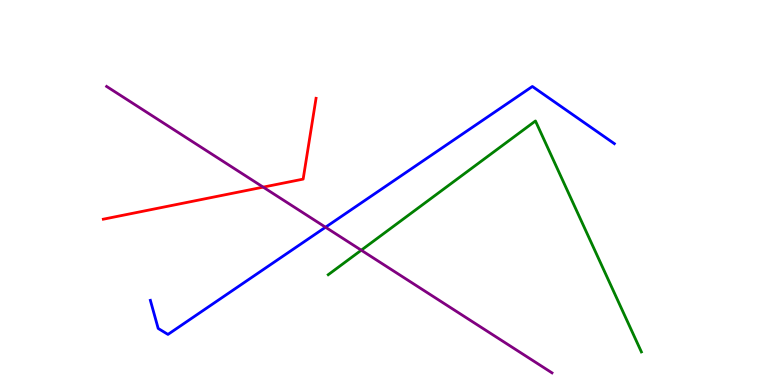[{'lines': ['blue', 'red'], 'intersections': []}, {'lines': ['green', 'red'], 'intersections': []}, {'lines': ['purple', 'red'], 'intersections': [{'x': 3.4, 'y': 5.14}]}, {'lines': ['blue', 'green'], 'intersections': []}, {'lines': ['blue', 'purple'], 'intersections': [{'x': 4.2, 'y': 4.1}]}, {'lines': ['green', 'purple'], 'intersections': [{'x': 4.66, 'y': 3.5}]}]